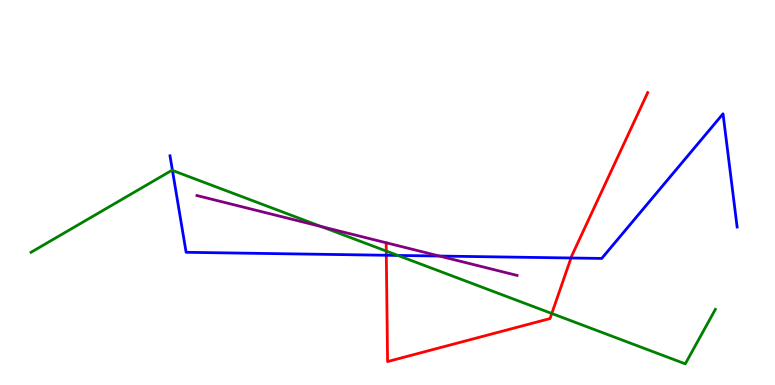[{'lines': ['blue', 'red'], 'intersections': [{'x': 4.98, 'y': 3.37}, {'x': 7.37, 'y': 3.3}]}, {'lines': ['green', 'red'], 'intersections': [{'x': 4.98, 'y': 3.48}, {'x': 7.12, 'y': 1.86}]}, {'lines': ['purple', 'red'], 'intersections': []}, {'lines': ['blue', 'green'], 'intersections': [{'x': 2.23, 'y': 5.57}, {'x': 5.13, 'y': 3.37}]}, {'lines': ['blue', 'purple'], 'intersections': [{'x': 5.67, 'y': 3.35}]}, {'lines': ['green', 'purple'], 'intersections': [{'x': 4.15, 'y': 4.11}]}]